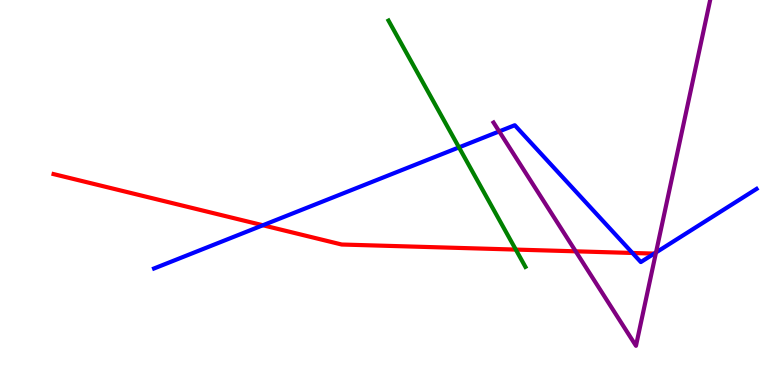[{'lines': ['blue', 'red'], 'intersections': [{'x': 3.39, 'y': 4.15}, {'x': 8.16, 'y': 3.43}]}, {'lines': ['green', 'red'], 'intersections': [{'x': 6.66, 'y': 3.52}]}, {'lines': ['purple', 'red'], 'intersections': [{'x': 7.43, 'y': 3.47}]}, {'lines': ['blue', 'green'], 'intersections': [{'x': 5.92, 'y': 6.17}]}, {'lines': ['blue', 'purple'], 'intersections': [{'x': 6.44, 'y': 6.59}, {'x': 8.46, 'y': 3.44}]}, {'lines': ['green', 'purple'], 'intersections': []}]